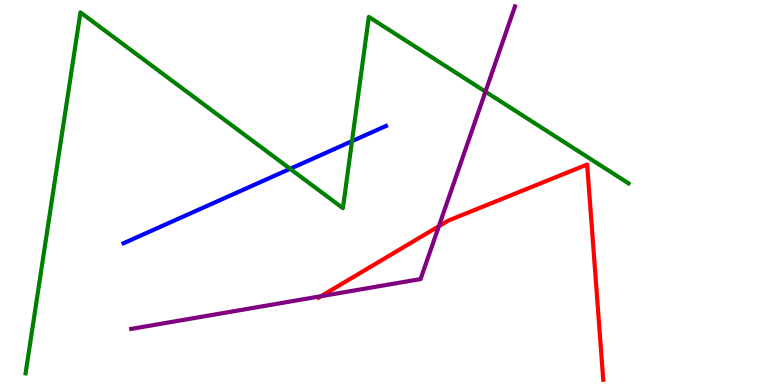[{'lines': ['blue', 'red'], 'intersections': []}, {'lines': ['green', 'red'], 'intersections': []}, {'lines': ['purple', 'red'], 'intersections': [{'x': 4.14, 'y': 2.31}, {'x': 5.66, 'y': 4.12}]}, {'lines': ['blue', 'green'], 'intersections': [{'x': 3.74, 'y': 5.62}, {'x': 4.54, 'y': 6.33}]}, {'lines': ['blue', 'purple'], 'intersections': []}, {'lines': ['green', 'purple'], 'intersections': [{'x': 6.26, 'y': 7.62}]}]